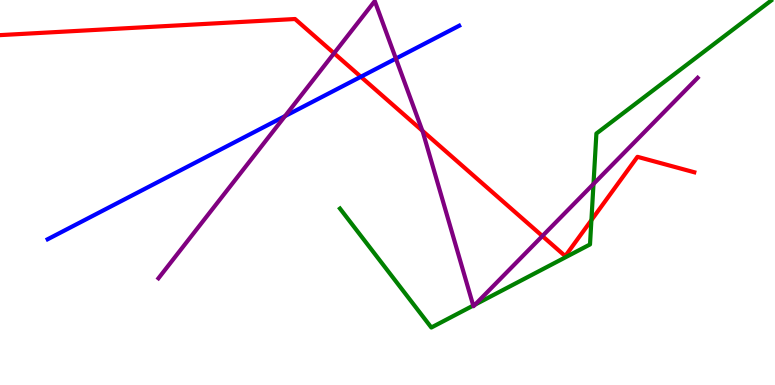[{'lines': ['blue', 'red'], 'intersections': [{'x': 4.66, 'y': 8.01}]}, {'lines': ['green', 'red'], 'intersections': [{'x': 7.63, 'y': 4.28}]}, {'lines': ['purple', 'red'], 'intersections': [{'x': 4.31, 'y': 8.62}, {'x': 5.45, 'y': 6.6}, {'x': 7.0, 'y': 3.87}]}, {'lines': ['blue', 'green'], 'intersections': []}, {'lines': ['blue', 'purple'], 'intersections': [{'x': 3.68, 'y': 6.98}, {'x': 5.11, 'y': 8.48}]}, {'lines': ['green', 'purple'], 'intersections': [{'x': 6.11, 'y': 2.06}, {'x': 6.13, 'y': 2.09}, {'x': 7.66, 'y': 5.22}]}]